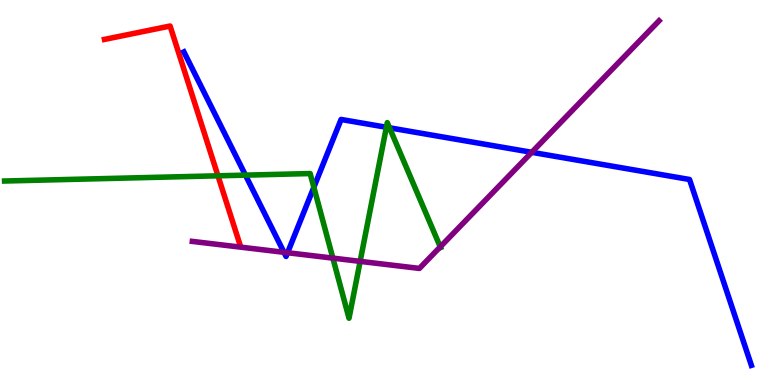[{'lines': ['blue', 'red'], 'intersections': []}, {'lines': ['green', 'red'], 'intersections': [{'x': 2.81, 'y': 5.43}]}, {'lines': ['purple', 'red'], 'intersections': []}, {'lines': ['blue', 'green'], 'intersections': [{'x': 3.17, 'y': 5.45}, {'x': 4.05, 'y': 5.14}, {'x': 4.99, 'y': 6.69}, {'x': 5.03, 'y': 6.68}]}, {'lines': ['blue', 'purple'], 'intersections': [{'x': 3.66, 'y': 3.45}, {'x': 3.71, 'y': 3.44}, {'x': 6.86, 'y': 6.04}]}, {'lines': ['green', 'purple'], 'intersections': [{'x': 4.3, 'y': 3.3}, {'x': 4.65, 'y': 3.21}, {'x': 5.68, 'y': 3.59}]}]